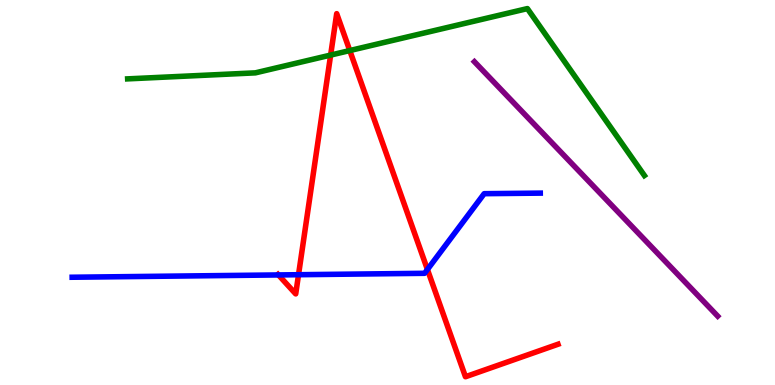[{'lines': ['blue', 'red'], 'intersections': [{'x': 3.59, 'y': 2.86}, {'x': 3.85, 'y': 2.86}, {'x': 5.52, 'y': 3.0}]}, {'lines': ['green', 'red'], 'intersections': [{'x': 4.27, 'y': 8.57}, {'x': 4.51, 'y': 8.69}]}, {'lines': ['purple', 'red'], 'intersections': []}, {'lines': ['blue', 'green'], 'intersections': []}, {'lines': ['blue', 'purple'], 'intersections': []}, {'lines': ['green', 'purple'], 'intersections': []}]